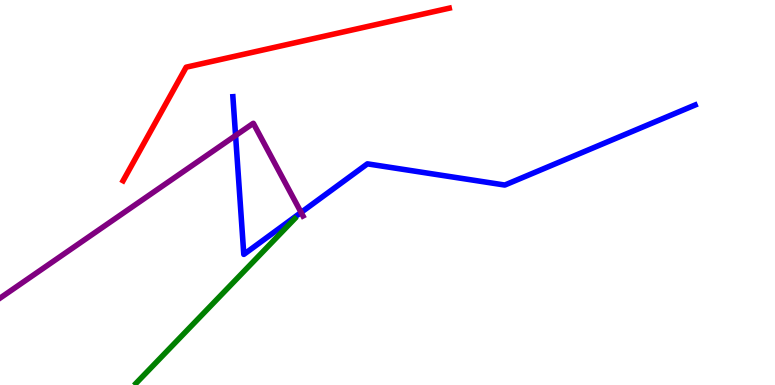[{'lines': ['blue', 'red'], 'intersections': []}, {'lines': ['green', 'red'], 'intersections': []}, {'lines': ['purple', 'red'], 'intersections': []}, {'lines': ['blue', 'green'], 'intersections': []}, {'lines': ['blue', 'purple'], 'intersections': [{'x': 3.04, 'y': 6.48}, {'x': 3.89, 'y': 4.48}]}, {'lines': ['green', 'purple'], 'intersections': []}]